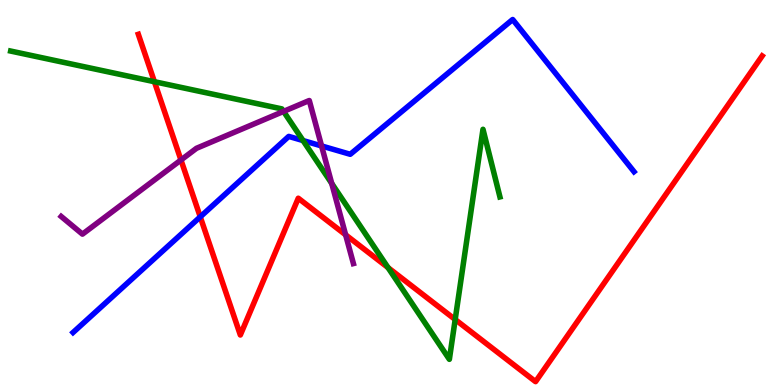[{'lines': ['blue', 'red'], 'intersections': [{'x': 2.58, 'y': 4.37}]}, {'lines': ['green', 'red'], 'intersections': [{'x': 1.99, 'y': 7.88}, {'x': 5.01, 'y': 3.05}, {'x': 5.87, 'y': 1.7}]}, {'lines': ['purple', 'red'], 'intersections': [{'x': 2.33, 'y': 5.84}, {'x': 4.46, 'y': 3.9}]}, {'lines': ['blue', 'green'], 'intersections': [{'x': 3.91, 'y': 6.35}]}, {'lines': ['blue', 'purple'], 'intersections': [{'x': 4.15, 'y': 6.21}]}, {'lines': ['green', 'purple'], 'intersections': [{'x': 3.66, 'y': 7.11}, {'x': 4.28, 'y': 5.24}]}]